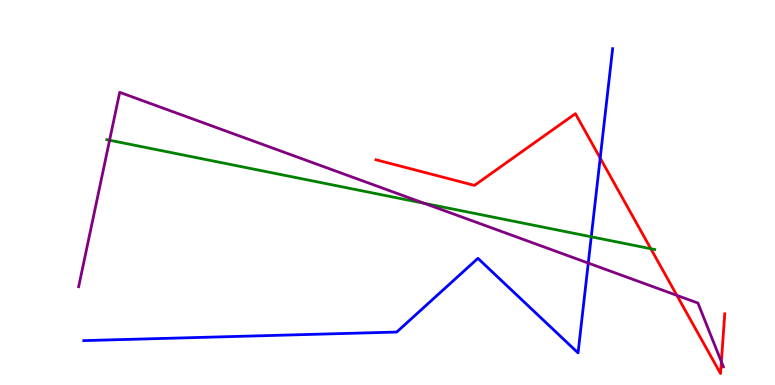[{'lines': ['blue', 'red'], 'intersections': [{'x': 7.74, 'y': 5.89}]}, {'lines': ['green', 'red'], 'intersections': [{'x': 8.4, 'y': 3.54}]}, {'lines': ['purple', 'red'], 'intersections': [{'x': 8.73, 'y': 2.33}, {'x': 9.31, 'y': 0.604}]}, {'lines': ['blue', 'green'], 'intersections': [{'x': 7.63, 'y': 3.85}]}, {'lines': ['blue', 'purple'], 'intersections': [{'x': 7.59, 'y': 3.17}]}, {'lines': ['green', 'purple'], 'intersections': [{'x': 1.41, 'y': 6.36}, {'x': 5.47, 'y': 4.72}]}]